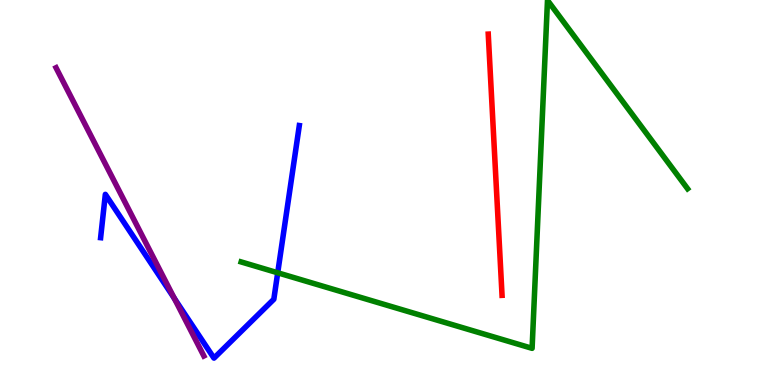[{'lines': ['blue', 'red'], 'intersections': []}, {'lines': ['green', 'red'], 'intersections': []}, {'lines': ['purple', 'red'], 'intersections': []}, {'lines': ['blue', 'green'], 'intersections': [{'x': 3.58, 'y': 2.91}]}, {'lines': ['blue', 'purple'], 'intersections': [{'x': 2.25, 'y': 2.25}]}, {'lines': ['green', 'purple'], 'intersections': []}]